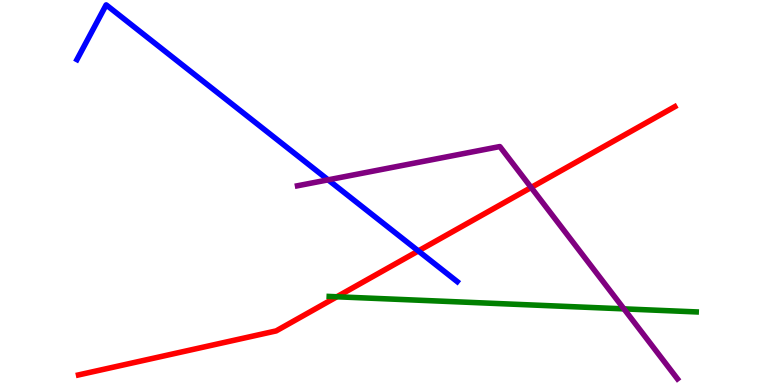[{'lines': ['blue', 'red'], 'intersections': [{'x': 5.4, 'y': 3.48}]}, {'lines': ['green', 'red'], 'intersections': [{'x': 4.35, 'y': 2.29}]}, {'lines': ['purple', 'red'], 'intersections': [{'x': 6.85, 'y': 5.13}]}, {'lines': ['blue', 'green'], 'intersections': []}, {'lines': ['blue', 'purple'], 'intersections': [{'x': 4.23, 'y': 5.33}]}, {'lines': ['green', 'purple'], 'intersections': [{'x': 8.05, 'y': 1.98}]}]